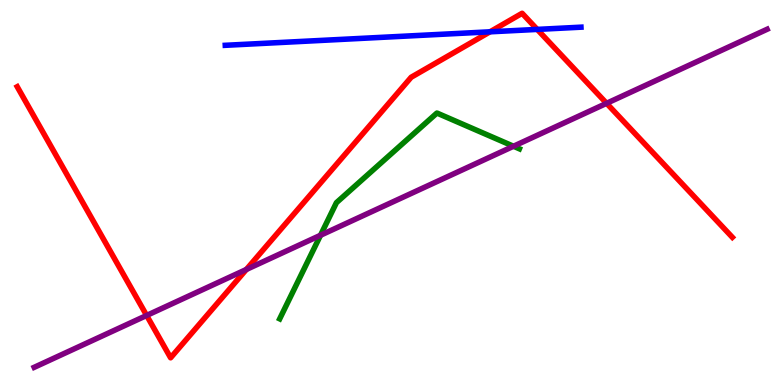[{'lines': ['blue', 'red'], 'intersections': [{'x': 6.32, 'y': 9.17}, {'x': 6.93, 'y': 9.24}]}, {'lines': ['green', 'red'], 'intersections': []}, {'lines': ['purple', 'red'], 'intersections': [{'x': 1.89, 'y': 1.81}, {'x': 3.18, 'y': 3.0}, {'x': 7.83, 'y': 7.32}]}, {'lines': ['blue', 'green'], 'intersections': []}, {'lines': ['blue', 'purple'], 'intersections': []}, {'lines': ['green', 'purple'], 'intersections': [{'x': 4.14, 'y': 3.89}, {'x': 6.63, 'y': 6.2}]}]